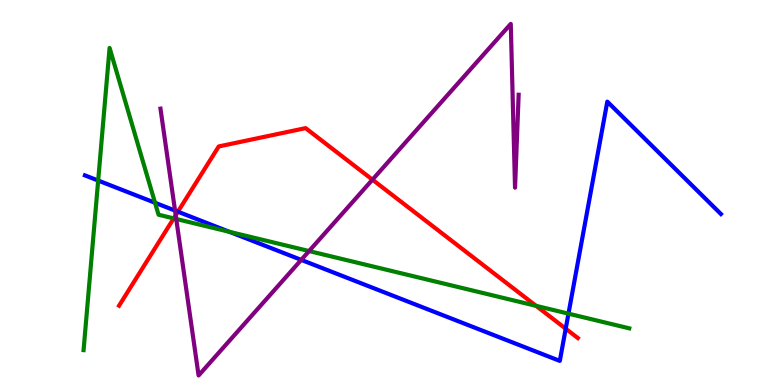[{'lines': ['blue', 'red'], 'intersections': [{'x': 2.3, 'y': 4.5}, {'x': 7.3, 'y': 1.46}]}, {'lines': ['green', 'red'], 'intersections': [{'x': 2.24, 'y': 4.33}, {'x': 6.92, 'y': 2.06}]}, {'lines': ['purple', 'red'], 'intersections': [{'x': 2.27, 'y': 4.41}, {'x': 4.81, 'y': 5.33}]}, {'lines': ['blue', 'green'], 'intersections': [{'x': 1.27, 'y': 5.31}, {'x': 2.0, 'y': 4.73}, {'x': 2.96, 'y': 3.98}, {'x': 7.34, 'y': 1.85}]}, {'lines': ['blue', 'purple'], 'intersections': [{'x': 2.26, 'y': 4.53}, {'x': 3.89, 'y': 3.25}]}, {'lines': ['green', 'purple'], 'intersections': [{'x': 2.27, 'y': 4.31}, {'x': 3.99, 'y': 3.48}]}]